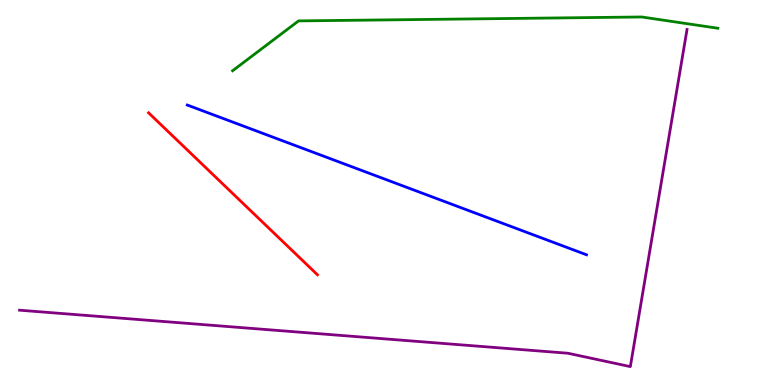[{'lines': ['blue', 'red'], 'intersections': []}, {'lines': ['green', 'red'], 'intersections': []}, {'lines': ['purple', 'red'], 'intersections': []}, {'lines': ['blue', 'green'], 'intersections': []}, {'lines': ['blue', 'purple'], 'intersections': []}, {'lines': ['green', 'purple'], 'intersections': []}]